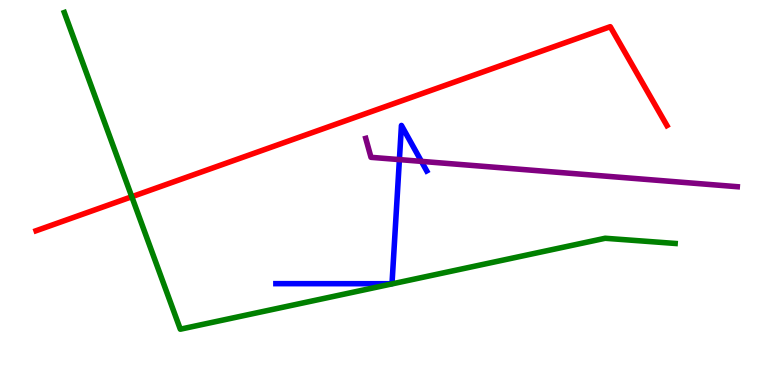[{'lines': ['blue', 'red'], 'intersections': []}, {'lines': ['green', 'red'], 'intersections': [{'x': 1.7, 'y': 4.89}]}, {'lines': ['purple', 'red'], 'intersections': []}, {'lines': ['blue', 'green'], 'intersections': []}, {'lines': ['blue', 'purple'], 'intersections': [{'x': 5.15, 'y': 5.85}, {'x': 5.44, 'y': 5.81}]}, {'lines': ['green', 'purple'], 'intersections': []}]